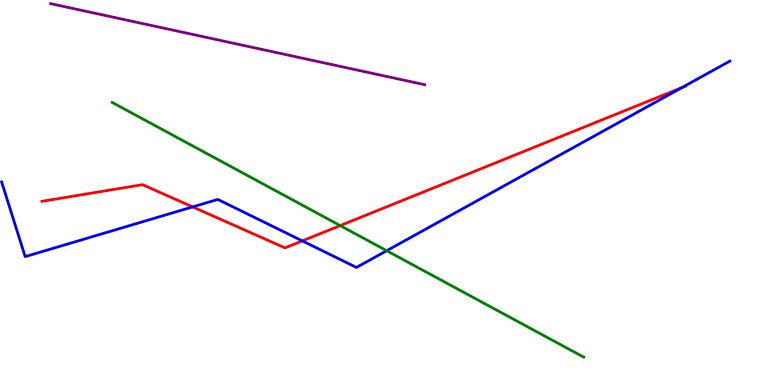[{'lines': ['blue', 'red'], 'intersections': [{'x': 2.49, 'y': 4.63}, {'x': 3.9, 'y': 3.74}, {'x': 8.8, 'y': 7.72}]}, {'lines': ['green', 'red'], 'intersections': [{'x': 4.39, 'y': 4.14}]}, {'lines': ['purple', 'red'], 'intersections': []}, {'lines': ['blue', 'green'], 'intersections': [{'x': 4.99, 'y': 3.49}]}, {'lines': ['blue', 'purple'], 'intersections': []}, {'lines': ['green', 'purple'], 'intersections': []}]